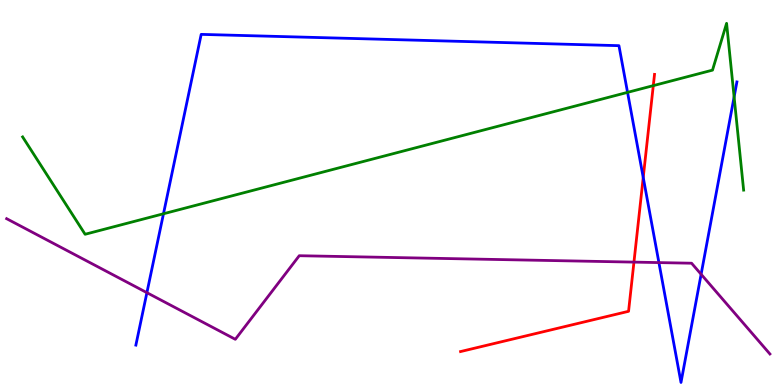[{'lines': ['blue', 'red'], 'intersections': [{'x': 8.3, 'y': 5.39}]}, {'lines': ['green', 'red'], 'intersections': [{'x': 8.43, 'y': 7.78}]}, {'lines': ['purple', 'red'], 'intersections': [{'x': 8.18, 'y': 3.19}]}, {'lines': ['blue', 'green'], 'intersections': [{'x': 2.11, 'y': 4.45}, {'x': 8.1, 'y': 7.6}, {'x': 9.47, 'y': 7.48}]}, {'lines': ['blue', 'purple'], 'intersections': [{'x': 1.9, 'y': 2.4}, {'x': 8.5, 'y': 3.18}, {'x': 9.05, 'y': 2.88}]}, {'lines': ['green', 'purple'], 'intersections': []}]